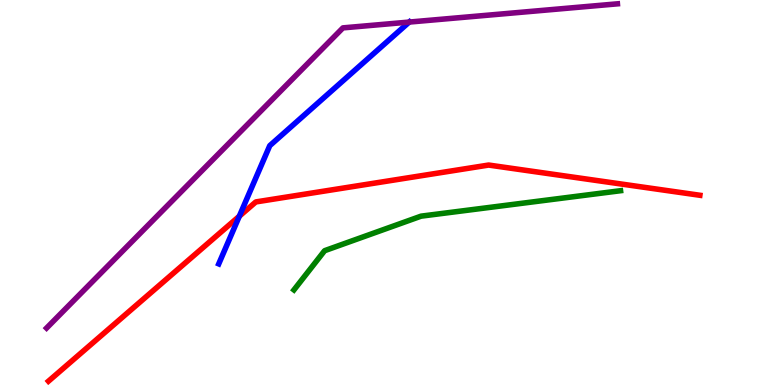[{'lines': ['blue', 'red'], 'intersections': [{'x': 3.09, 'y': 4.38}]}, {'lines': ['green', 'red'], 'intersections': []}, {'lines': ['purple', 'red'], 'intersections': []}, {'lines': ['blue', 'green'], 'intersections': []}, {'lines': ['blue', 'purple'], 'intersections': [{'x': 5.28, 'y': 9.43}]}, {'lines': ['green', 'purple'], 'intersections': []}]